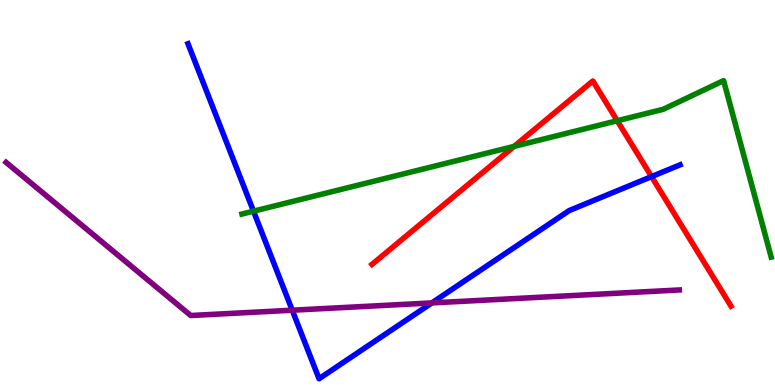[{'lines': ['blue', 'red'], 'intersections': [{'x': 8.41, 'y': 5.41}]}, {'lines': ['green', 'red'], 'intersections': [{'x': 6.63, 'y': 6.2}, {'x': 7.96, 'y': 6.86}]}, {'lines': ['purple', 'red'], 'intersections': []}, {'lines': ['blue', 'green'], 'intersections': [{'x': 3.27, 'y': 4.52}]}, {'lines': ['blue', 'purple'], 'intersections': [{'x': 3.77, 'y': 1.94}, {'x': 5.57, 'y': 2.13}]}, {'lines': ['green', 'purple'], 'intersections': []}]